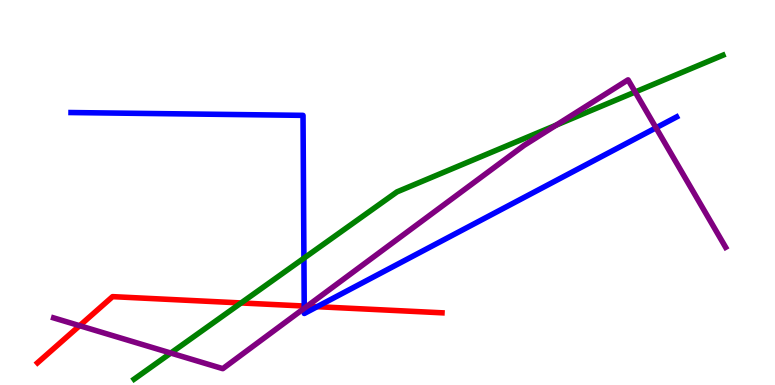[{'lines': ['blue', 'red'], 'intersections': [{'x': 3.93, 'y': 2.05}, {'x': 4.09, 'y': 2.03}]}, {'lines': ['green', 'red'], 'intersections': [{'x': 3.11, 'y': 2.13}]}, {'lines': ['purple', 'red'], 'intersections': [{'x': 1.03, 'y': 1.54}, {'x': 3.96, 'y': 2.05}]}, {'lines': ['blue', 'green'], 'intersections': [{'x': 3.92, 'y': 3.29}]}, {'lines': ['blue', 'purple'], 'intersections': [{'x': 3.93, 'y': 1.99}, {'x': 8.46, 'y': 6.68}]}, {'lines': ['green', 'purple'], 'intersections': [{'x': 2.2, 'y': 0.83}, {'x': 7.18, 'y': 6.75}, {'x': 8.2, 'y': 7.61}]}]